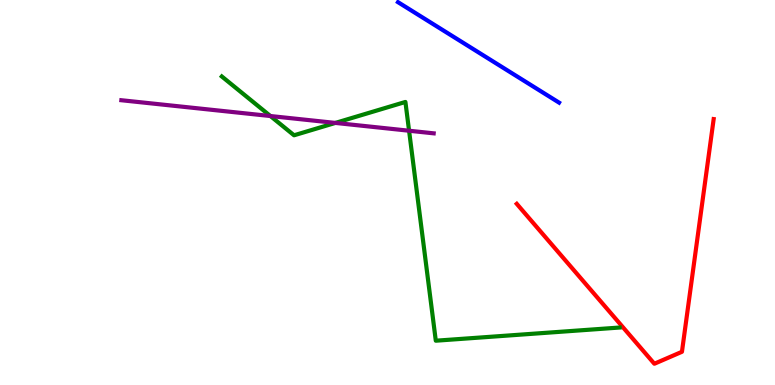[{'lines': ['blue', 'red'], 'intersections': []}, {'lines': ['green', 'red'], 'intersections': []}, {'lines': ['purple', 'red'], 'intersections': []}, {'lines': ['blue', 'green'], 'intersections': []}, {'lines': ['blue', 'purple'], 'intersections': []}, {'lines': ['green', 'purple'], 'intersections': [{'x': 3.49, 'y': 6.99}, {'x': 4.33, 'y': 6.81}, {'x': 5.28, 'y': 6.6}]}]